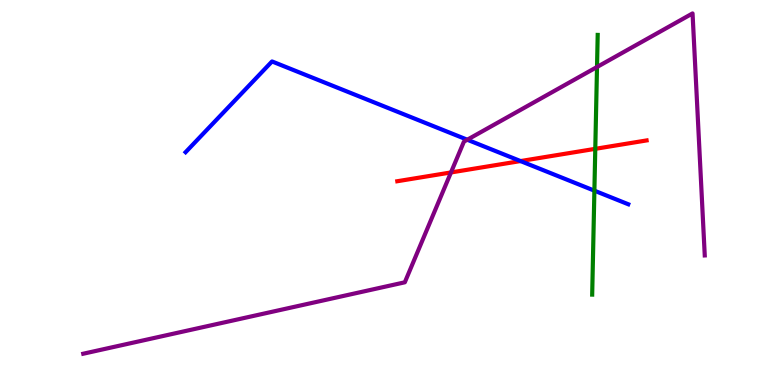[{'lines': ['blue', 'red'], 'intersections': [{'x': 6.72, 'y': 5.82}]}, {'lines': ['green', 'red'], 'intersections': [{'x': 7.68, 'y': 6.13}]}, {'lines': ['purple', 'red'], 'intersections': [{'x': 5.82, 'y': 5.52}]}, {'lines': ['blue', 'green'], 'intersections': [{'x': 7.67, 'y': 5.05}]}, {'lines': ['blue', 'purple'], 'intersections': [{'x': 6.03, 'y': 6.37}]}, {'lines': ['green', 'purple'], 'intersections': [{'x': 7.7, 'y': 8.26}]}]